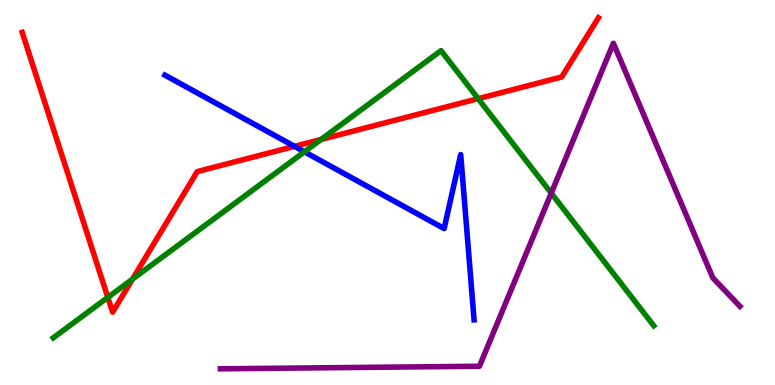[{'lines': ['blue', 'red'], 'intersections': [{'x': 3.8, 'y': 6.2}]}, {'lines': ['green', 'red'], 'intersections': [{'x': 1.39, 'y': 2.27}, {'x': 1.71, 'y': 2.75}, {'x': 4.14, 'y': 6.38}, {'x': 6.17, 'y': 7.44}]}, {'lines': ['purple', 'red'], 'intersections': []}, {'lines': ['blue', 'green'], 'intersections': [{'x': 3.93, 'y': 6.06}]}, {'lines': ['blue', 'purple'], 'intersections': []}, {'lines': ['green', 'purple'], 'intersections': [{'x': 7.11, 'y': 4.98}]}]